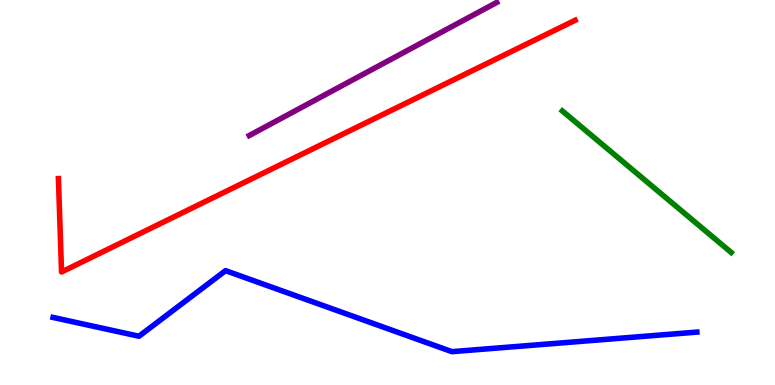[{'lines': ['blue', 'red'], 'intersections': []}, {'lines': ['green', 'red'], 'intersections': []}, {'lines': ['purple', 'red'], 'intersections': []}, {'lines': ['blue', 'green'], 'intersections': []}, {'lines': ['blue', 'purple'], 'intersections': []}, {'lines': ['green', 'purple'], 'intersections': []}]